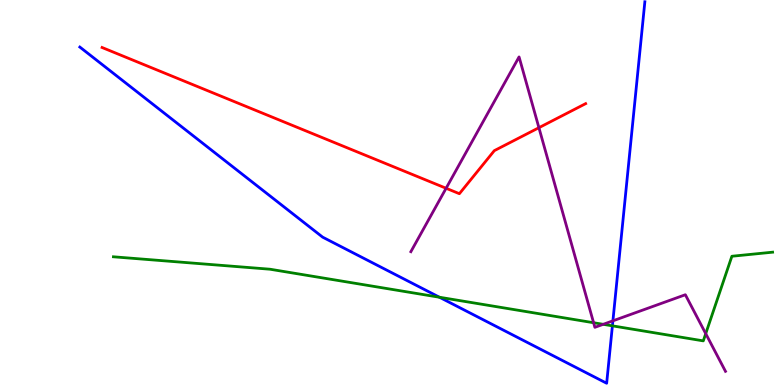[{'lines': ['blue', 'red'], 'intersections': []}, {'lines': ['green', 'red'], 'intersections': []}, {'lines': ['purple', 'red'], 'intersections': [{'x': 5.76, 'y': 5.11}, {'x': 6.95, 'y': 6.68}]}, {'lines': ['blue', 'green'], 'intersections': [{'x': 5.67, 'y': 2.28}, {'x': 7.9, 'y': 1.54}]}, {'lines': ['blue', 'purple'], 'intersections': [{'x': 7.91, 'y': 1.67}]}, {'lines': ['green', 'purple'], 'intersections': [{'x': 7.66, 'y': 1.62}, {'x': 7.78, 'y': 1.58}, {'x': 9.11, 'y': 1.33}]}]